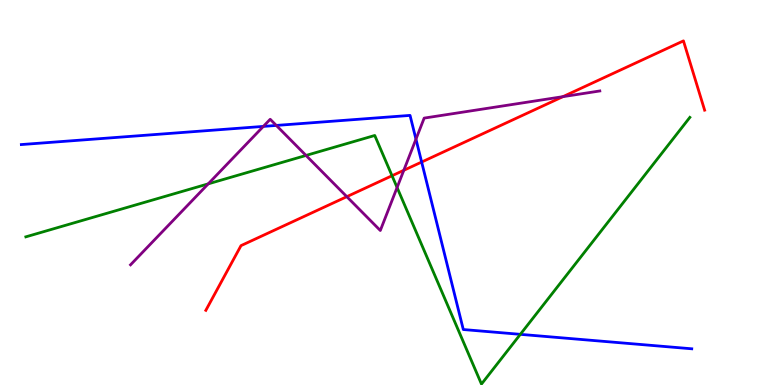[{'lines': ['blue', 'red'], 'intersections': [{'x': 5.44, 'y': 5.79}]}, {'lines': ['green', 'red'], 'intersections': [{'x': 5.06, 'y': 5.44}]}, {'lines': ['purple', 'red'], 'intersections': [{'x': 4.48, 'y': 4.89}, {'x': 5.21, 'y': 5.58}, {'x': 7.26, 'y': 7.49}]}, {'lines': ['blue', 'green'], 'intersections': [{'x': 6.71, 'y': 1.32}]}, {'lines': ['blue', 'purple'], 'intersections': [{'x': 3.4, 'y': 6.72}, {'x': 3.57, 'y': 6.74}, {'x': 5.37, 'y': 6.39}]}, {'lines': ['green', 'purple'], 'intersections': [{'x': 2.69, 'y': 5.22}, {'x': 3.95, 'y': 5.96}, {'x': 5.12, 'y': 5.13}]}]